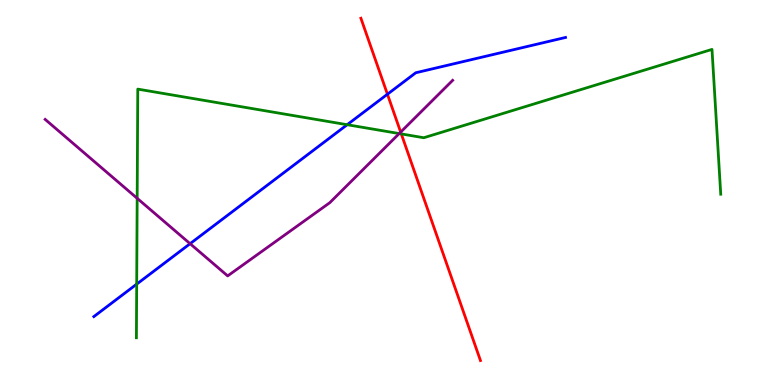[{'lines': ['blue', 'red'], 'intersections': [{'x': 5.0, 'y': 7.55}]}, {'lines': ['green', 'red'], 'intersections': [{'x': 5.18, 'y': 6.52}]}, {'lines': ['purple', 'red'], 'intersections': [{'x': 5.17, 'y': 6.57}]}, {'lines': ['blue', 'green'], 'intersections': [{'x': 1.76, 'y': 2.62}, {'x': 4.48, 'y': 6.76}]}, {'lines': ['blue', 'purple'], 'intersections': [{'x': 2.45, 'y': 3.67}]}, {'lines': ['green', 'purple'], 'intersections': [{'x': 1.77, 'y': 4.85}, {'x': 5.15, 'y': 6.53}]}]